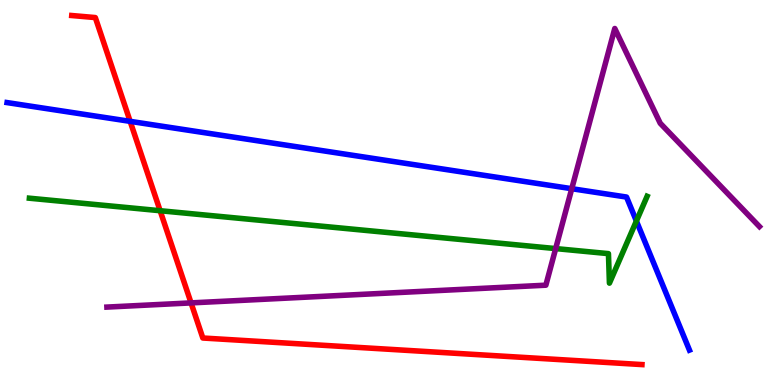[{'lines': ['blue', 'red'], 'intersections': [{'x': 1.68, 'y': 6.85}]}, {'lines': ['green', 'red'], 'intersections': [{'x': 2.07, 'y': 4.53}]}, {'lines': ['purple', 'red'], 'intersections': [{'x': 2.47, 'y': 2.13}]}, {'lines': ['blue', 'green'], 'intersections': [{'x': 8.21, 'y': 4.26}]}, {'lines': ['blue', 'purple'], 'intersections': [{'x': 7.38, 'y': 5.1}]}, {'lines': ['green', 'purple'], 'intersections': [{'x': 7.17, 'y': 3.54}]}]